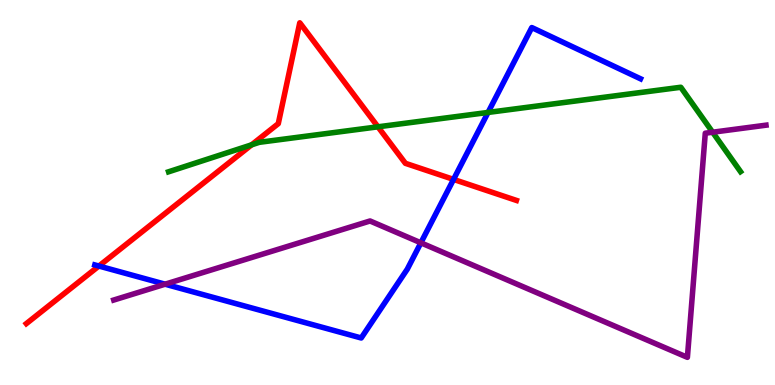[{'lines': ['blue', 'red'], 'intersections': [{'x': 1.28, 'y': 3.09}, {'x': 5.85, 'y': 5.34}]}, {'lines': ['green', 'red'], 'intersections': [{'x': 3.25, 'y': 6.24}, {'x': 4.88, 'y': 6.71}]}, {'lines': ['purple', 'red'], 'intersections': []}, {'lines': ['blue', 'green'], 'intersections': [{'x': 6.3, 'y': 7.08}]}, {'lines': ['blue', 'purple'], 'intersections': [{'x': 2.13, 'y': 2.62}, {'x': 5.43, 'y': 3.69}]}, {'lines': ['green', 'purple'], 'intersections': [{'x': 9.2, 'y': 6.57}]}]